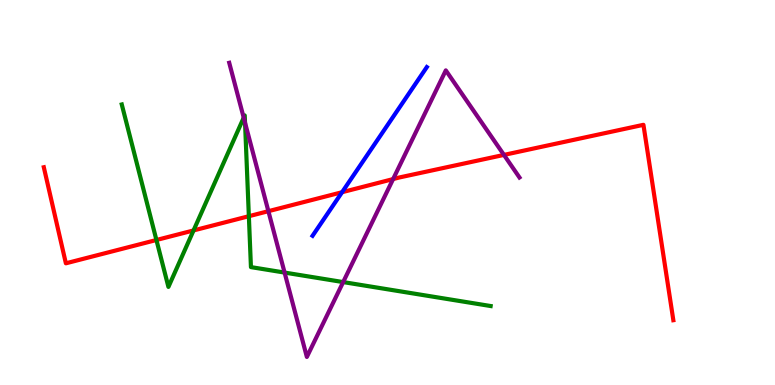[{'lines': ['blue', 'red'], 'intersections': [{'x': 4.41, 'y': 5.01}]}, {'lines': ['green', 'red'], 'intersections': [{'x': 2.02, 'y': 3.77}, {'x': 2.5, 'y': 4.01}, {'x': 3.21, 'y': 4.38}]}, {'lines': ['purple', 'red'], 'intersections': [{'x': 3.46, 'y': 4.51}, {'x': 5.07, 'y': 5.35}, {'x': 6.5, 'y': 5.98}]}, {'lines': ['blue', 'green'], 'intersections': []}, {'lines': ['blue', 'purple'], 'intersections': []}, {'lines': ['green', 'purple'], 'intersections': [{'x': 3.14, 'y': 6.94}, {'x': 3.16, 'y': 6.81}, {'x': 3.67, 'y': 2.92}, {'x': 4.43, 'y': 2.67}]}]